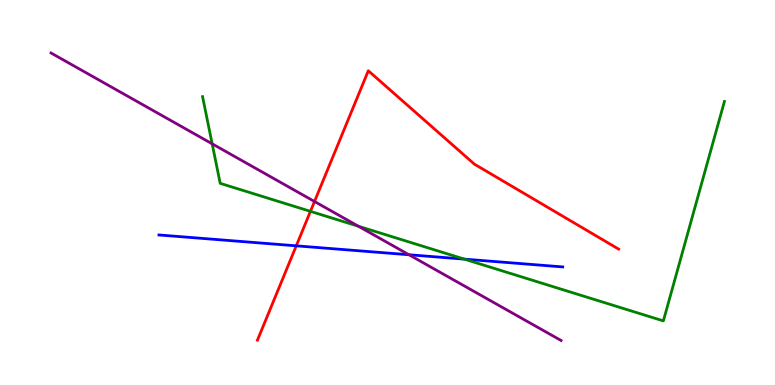[{'lines': ['blue', 'red'], 'intersections': [{'x': 3.82, 'y': 3.61}]}, {'lines': ['green', 'red'], 'intersections': [{'x': 4.01, 'y': 4.51}]}, {'lines': ['purple', 'red'], 'intersections': [{'x': 4.06, 'y': 4.77}]}, {'lines': ['blue', 'green'], 'intersections': [{'x': 5.99, 'y': 3.27}]}, {'lines': ['blue', 'purple'], 'intersections': [{'x': 5.28, 'y': 3.38}]}, {'lines': ['green', 'purple'], 'intersections': [{'x': 2.74, 'y': 6.26}, {'x': 4.62, 'y': 4.12}]}]